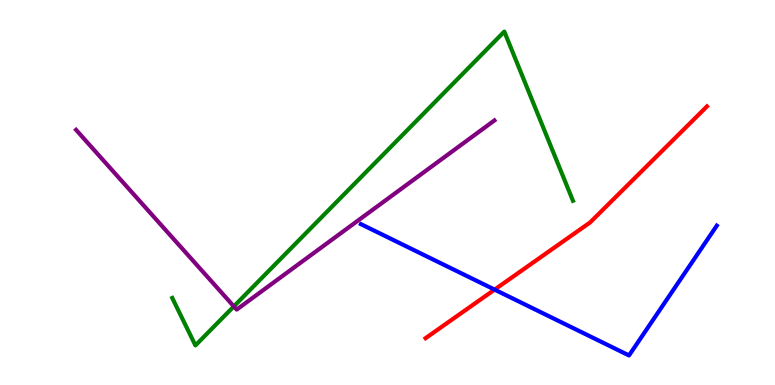[{'lines': ['blue', 'red'], 'intersections': [{'x': 6.38, 'y': 2.48}]}, {'lines': ['green', 'red'], 'intersections': []}, {'lines': ['purple', 'red'], 'intersections': []}, {'lines': ['blue', 'green'], 'intersections': []}, {'lines': ['blue', 'purple'], 'intersections': []}, {'lines': ['green', 'purple'], 'intersections': [{'x': 3.02, 'y': 2.04}]}]